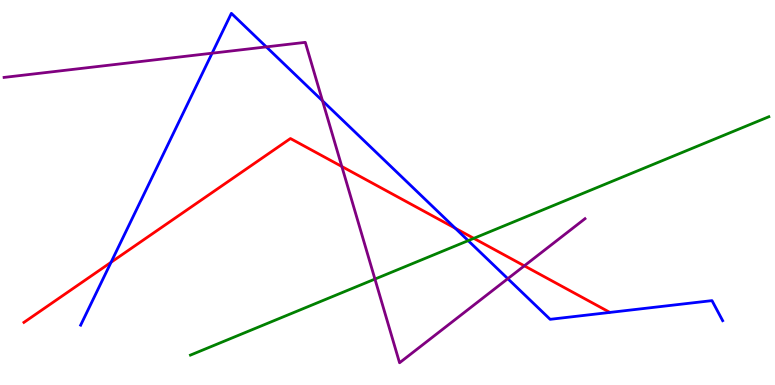[{'lines': ['blue', 'red'], 'intersections': [{'x': 1.43, 'y': 3.19}, {'x': 5.87, 'y': 4.07}]}, {'lines': ['green', 'red'], 'intersections': [{'x': 6.11, 'y': 3.81}]}, {'lines': ['purple', 'red'], 'intersections': [{'x': 4.41, 'y': 5.68}, {'x': 6.77, 'y': 3.1}]}, {'lines': ['blue', 'green'], 'intersections': [{'x': 6.04, 'y': 3.75}]}, {'lines': ['blue', 'purple'], 'intersections': [{'x': 2.74, 'y': 8.62}, {'x': 3.44, 'y': 8.78}, {'x': 4.16, 'y': 7.38}, {'x': 6.55, 'y': 2.76}]}, {'lines': ['green', 'purple'], 'intersections': [{'x': 4.84, 'y': 2.75}]}]